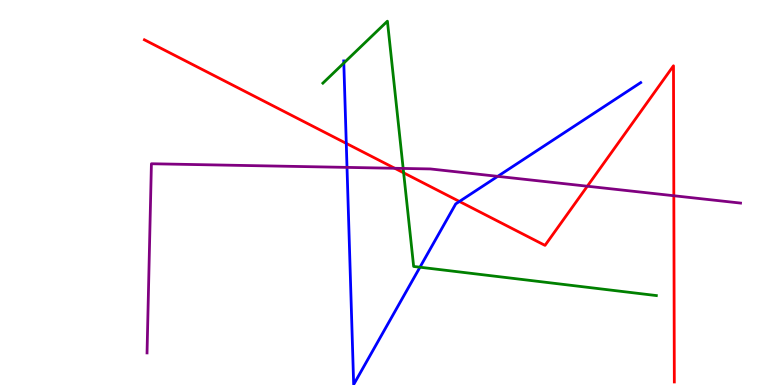[{'lines': ['blue', 'red'], 'intersections': [{'x': 4.47, 'y': 6.28}, {'x': 5.93, 'y': 4.77}]}, {'lines': ['green', 'red'], 'intersections': [{'x': 5.21, 'y': 5.51}]}, {'lines': ['purple', 'red'], 'intersections': [{'x': 5.09, 'y': 5.63}, {'x': 7.58, 'y': 5.16}, {'x': 8.69, 'y': 4.92}]}, {'lines': ['blue', 'green'], 'intersections': [{'x': 4.44, 'y': 8.36}, {'x': 5.42, 'y': 3.06}]}, {'lines': ['blue', 'purple'], 'intersections': [{'x': 4.48, 'y': 5.65}, {'x': 6.42, 'y': 5.42}]}, {'lines': ['green', 'purple'], 'intersections': [{'x': 5.2, 'y': 5.63}]}]